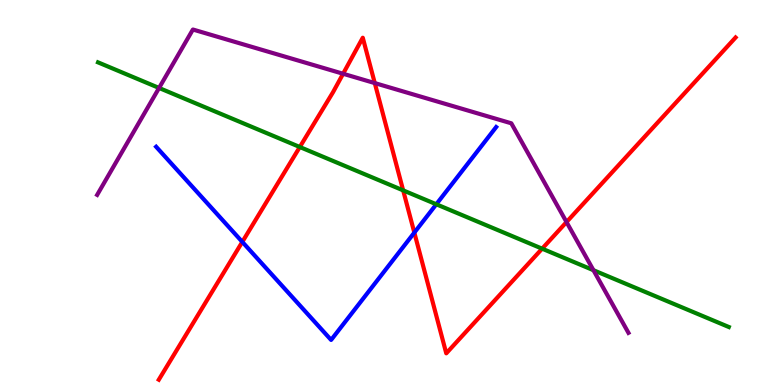[{'lines': ['blue', 'red'], 'intersections': [{'x': 3.13, 'y': 3.72}, {'x': 5.35, 'y': 3.96}]}, {'lines': ['green', 'red'], 'intersections': [{'x': 3.87, 'y': 6.18}, {'x': 5.2, 'y': 5.06}, {'x': 7.0, 'y': 3.54}]}, {'lines': ['purple', 'red'], 'intersections': [{'x': 4.43, 'y': 8.08}, {'x': 4.84, 'y': 7.84}, {'x': 7.31, 'y': 4.23}]}, {'lines': ['blue', 'green'], 'intersections': [{'x': 5.63, 'y': 4.69}]}, {'lines': ['blue', 'purple'], 'intersections': []}, {'lines': ['green', 'purple'], 'intersections': [{'x': 2.05, 'y': 7.72}, {'x': 7.66, 'y': 2.98}]}]